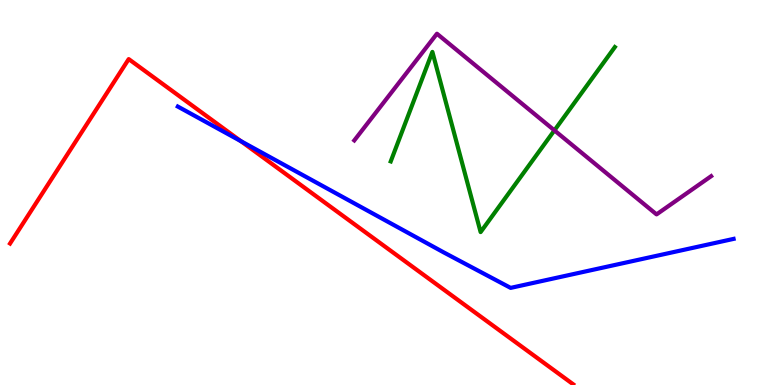[{'lines': ['blue', 'red'], 'intersections': [{'x': 3.11, 'y': 6.33}]}, {'lines': ['green', 'red'], 'intersections': []}, {'lines': ['purple', 'red'], 'intersections': []}, {'lines': ['blue', 'green'], 'intersections': []}, {'lines': ['blue', 'purple'], 'intersections': []}, {'lines': ['green', 'purple'], 'intersections': [{'x': 7.15, 'y': 6.61}]}]